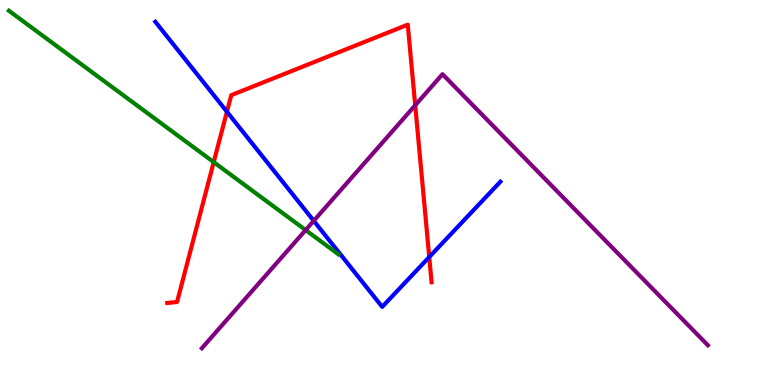[{'lines': ['blue', 'red'], 'intersections': [{'x': 2.93, 'y': 7.1}, {'x': 5.54, 'y': 3.32}]}, {'lines': ['green', 'red'], 'intersections': [{'x': 2.76, 'y': 5.79}]}, {'lines': ['purple', 'red'], 'intersections': [{'x': 5.36, 'y': 7.27}]}, {'lines': ['blue', 'green'], 'intersections': []}, {'lines': ['blue', 'purple'], 'intersections': [{'x': 4.05, 'y': 4.26}]}, {'lines': ['green', 'purple'], 'intersections': [{'x': 3.94, 'y': 4.02}]}]